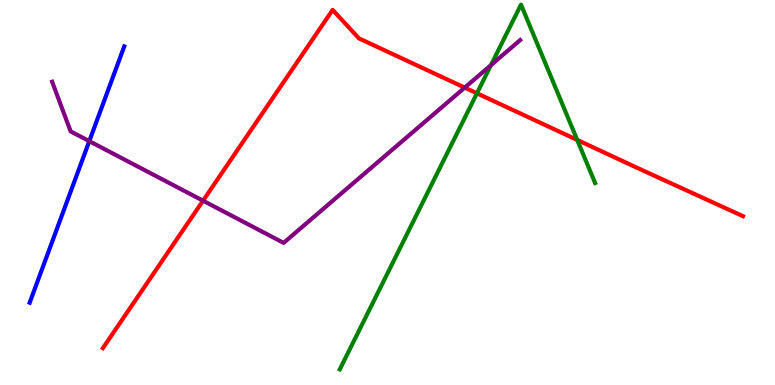[{'lines': ['blue', 'red'], 'intersections': []}, {'lines': ['green', 'red'], 'intersections': [{'x': 6.15, 'y': 7.58}, {'x': 7.45, 'y': 6.37}]}, {'lines': ['purple', 'red'], 'intersections': [{'x': 2.62, 'y': 4.79}, {'x': 6.0, 'y': 7.72}]}, {'lines': ['blue', 'green'], 'intersections': []}, {'lines': ['blue', 'purple'], 'intersections': [{'x': 1.15, 'y': 6.33}]}, {'lines': ['green', 'purple'], 'intersections': [{'x': 6.33, 'y': 8.31}]}]